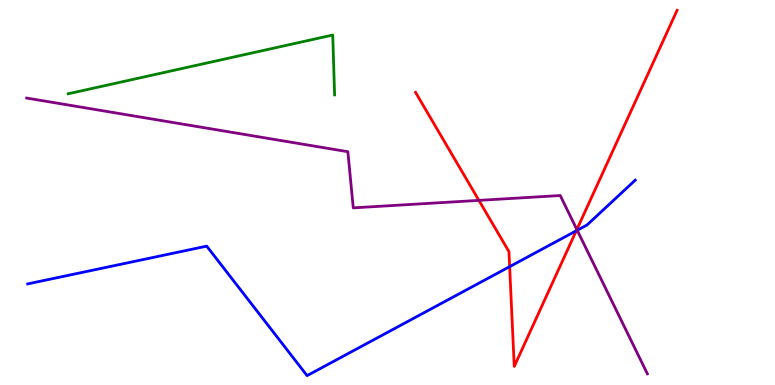[{'lines': ['blue', 'red'], 'intersections': [{'x': 6.58, 'y': 3.07}, {'x': 7.44, 'y': 4.01}]}, {'lines': ['green', 'red'], 'intersections': []}, {'lines': ['purple', 'red'], 'intersections': [{'x': 6.18, 'y': 4.8}, {'x': 7.44, 'y': 4.04}]}, {'lines': ['blue', 'green'], 'intersections': []}, {'lines': ['blue', 'purple'], 'intersections': [{'x': 7.45, 'y': 4.02}]}, {'lines': ['green', 'purple'], 'intersections': []}]